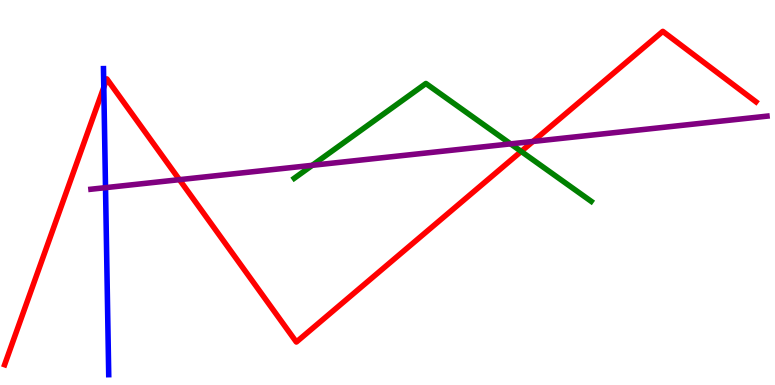[{'lines': ['blue', 'red'], 'intersections': [{'x': 1.34, 'y': 7.73}]}, {'lines': ['green', 'red'], 'intersections': [{'x': 6.73, 'y': 6.07}]}, {'lines': ['purple', 'red'], 'intersections': [{'x': 2.32, 'y': 5.33}, {'x': 6.88, 'y': 6.33}]}, {'lines': ['blue', 'green'], 'intersections': []}, {'lines': ['blue', 'purple'], 'intersections': [{'x': 1.36, 'y': 5.13}]}, {'lines': ['green', 'purple'], 'intersections': [{'x': 4.03, 'y': 5.71}, {'x': 6.59, 'y': 6.26}]}]